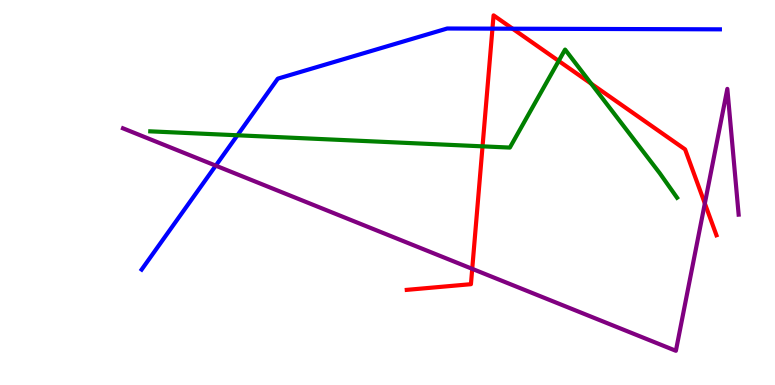[{'lines': ['blue', 'red'], 'intersections': [{'x': 6.35, 'y': 9.26}, {'x': 6.61, 'y': 9.25}]}, {'lines': ['green', 'red'], 'intersections': [{'x': 6.23, 'y': 6.2}, {'x': 7.21, 'y': 8.42}, {'x': 7.63, 'y': 7.83}]}, {'lines': ['purple', 'red'], 'intersections': [{'x': 6.09, 'y': 3.02}, {'x': 9.09, 'y': 4.72}]}, {'lines': ['blue', 'green'], 'intersections': [{'x': 3.06, 'y': 6.49}]}, {'lines': ['blue', 'purple'], 'intersections': [{'x': 2.78, 'y': 5.7}]}, {'lines': ['green', 'purple'], 'intersections': []}]